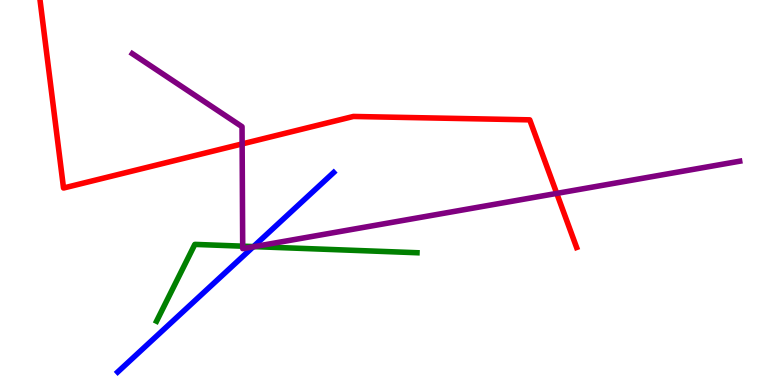[{'lines': ['blue', 'red'], 'intersections': []}, {'lines': ['green', 'red'], 'intersections': []}, {'lines': ['purple', 'red'], 'intersections': [{'x': 3.12, 'y': 6.26}, {'x': 7.18, 'y': 4.98}]}, {'lines': ['blue', 'green'], 'intersections': [{'x': 3.27, 'y': 3.6}]}, {'lines': ['blue', 'purple'], 'intersections': [{'x': 3.27, 'y': 3.59}]}, {'lines': ['green', 'purple'], 'intersections': [{'x': 3.13, 'y': 3.61}, {'x': 3.28, 'y': 3.59}]}]